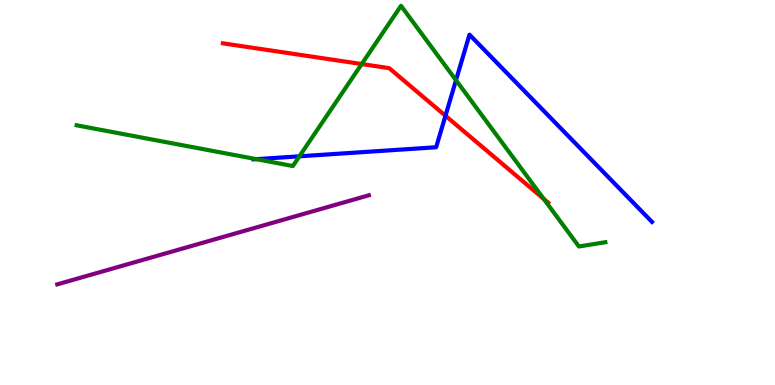[{'lines': ['blue', 'red'], 'intersections': [{'x': 5.75, 'y': 6.99}]}, {'lines': ['green', 'red'], 'intersections': [{'x': 4.67, 'y': 8.34}, {'x': 7.02, 'y': 4.83}]}, {'lines': ['purple', 'red'], 'intersections': []}, {'lines': ['blue', 'green'], 'intersections': [{'x': 3.31, 'y': 5.87}, {'x': 3.86, 'y': 5.94}, {'x': 5.88, 'y': 7.92}]}, {'lines': ['blue', 'purple'], 'intersections': []}, {'lines': ['green', 'purple'], 'intersections': []}]